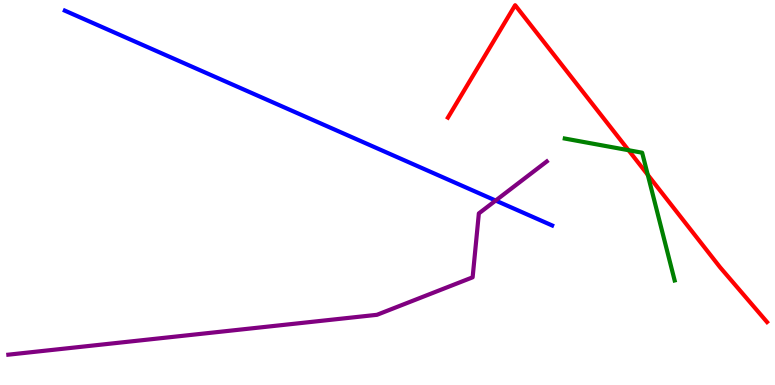[{'lines': ['blue', 'red'], 'intersections': []}, {'lines': ['green', 'red'], 'intersections': [{'x': 8.11, 'y': 6.1}, {'x': 8.36, 'y': 5.46}]}, {'lines': ['purple', 'red'], 'intersections': []}, {'lines': ['blue', 'green'], 'intersections': []}, {'lines': ['blue', 'purple'], 'intersections': [{'x': 6.4, 'y': 4.79}]}, {'lines': ['green', 'purple'], 'intersections': []}]